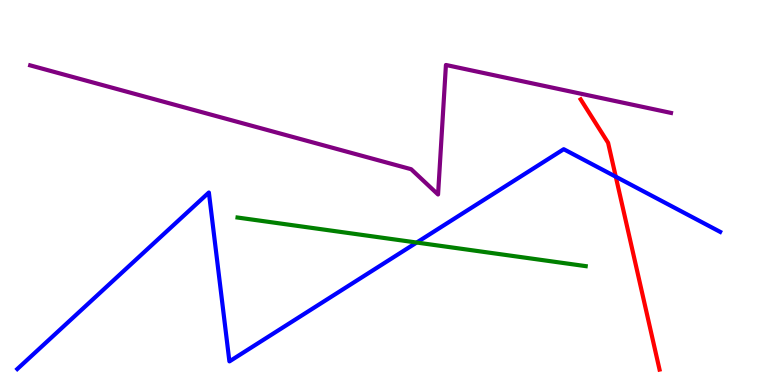[{'lines': ['blue', 'red'], 'intersections': [{'x': 7.95, 'y': 5.41}]}, {'lines': ['green', 'red'], 'intersections': []}, {'lines': ['purple', 'red'], 'intersections': []}, {'lines': ['blue', 'green'], 'intersections': [{'x': 5.38, 'y': 3.7}]}, {'lines': ['blue', 'purple'], 'intersections': []}, {'lines': ['green', 'purple'], 'intersections': []}]